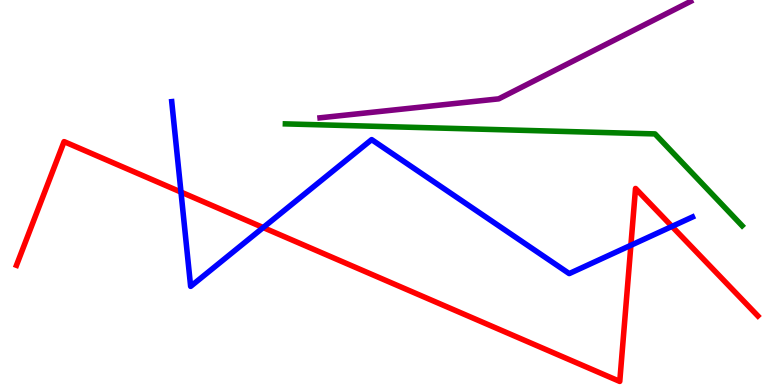[{'lines': ['blue', 'red'], 'intersections': [{'x': 2.34, 'y': 5.01}, {'x': 3.4, 'y': 4.09}, {'x': 8.14, 'y': 3.63}, {'x': 8.67, 'y': 4.12}]}, {'lines': ['green', 'red'], 'intersections': []}, {'lines': ['purple', 'red'], 'intersections': []}, {'lines': ['blue', 'green'], 'intersections': []}, {'lines': ['blue', 'purple'], 'intersections': []}, {'lines': ['green', 'purple'], 'intersections': []}]